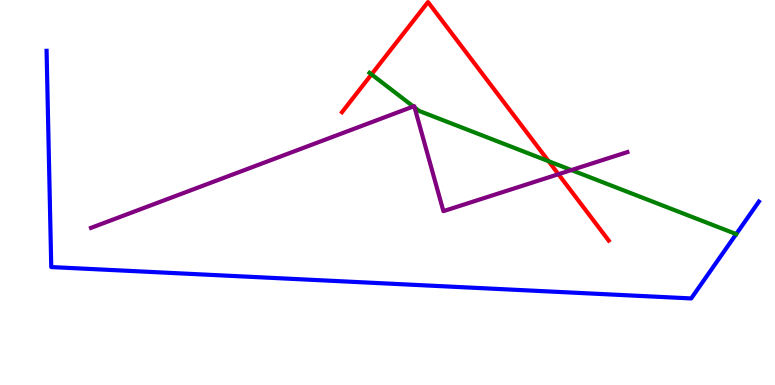[{'lines': ['blue', 'red'], 'intersections': []}, {'lines': ['green', 'red'], 'intersections': [{'x': 4.79, 'y': 8.07}, {'x': 7.08, 'y': 5.81}]}, {'lines': ['purple', 'red'], 'intersections': [{'x': 7.21, 'y': 5.47}]}, {'lines': ['blue', 'green'], 'intersections': []}, {'lines': ['blue', 'purple'], 'intersections': []}, {'lines': ['green', 'purple'], 'intersections': [{'x': 5.33, 'y': 7.23}, {'x': 5.35, 'y': 7.21}, {'x': 7.37, 'y': 5.58}]}]